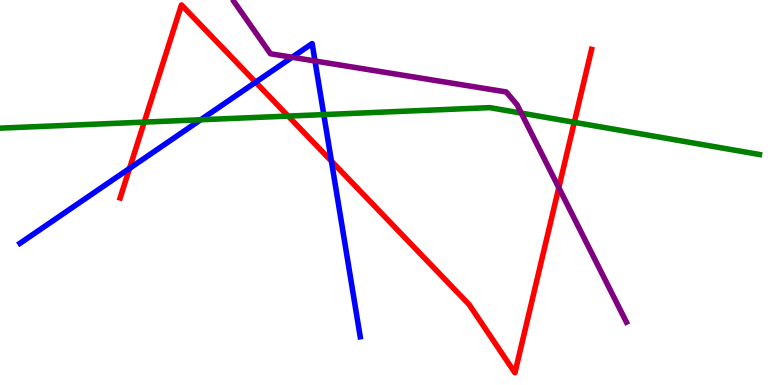[{'lines': ['blue', 'red'], 'intersections': [{'x': 1.67, 'y': 5.63}, {'x': 3.3, 'y': 7.86}, {'x': 4.28, 'y': 5.82}]}, {'lines': ['green', 'red'], 'intersections': [{'x': 1.86, 'y': 6.83}, {'x': 3.72, 'y': 6.98}, {'x': 7.41, 'y': 6.82}]}, {'lines': ['purple', 'red'], 'intersections': [{'x': 7.21, 'y': 5.12}]}, {'lines': ['blue', 'green'], 'intersections': [{'x': 2.59, 'y': 6.89}, {'x': 4.18, 'y': 7.02}]}, {'lines': ['blue', 'purple'], 'intersections': [{'x': 3.77, 'y': 8.51}, {'x': 4.06, 'y': 8.42}]}, {'lines': ['green', 'purple'], 'intersections': [{'x': 6.73, 'y': 7.06}]}]